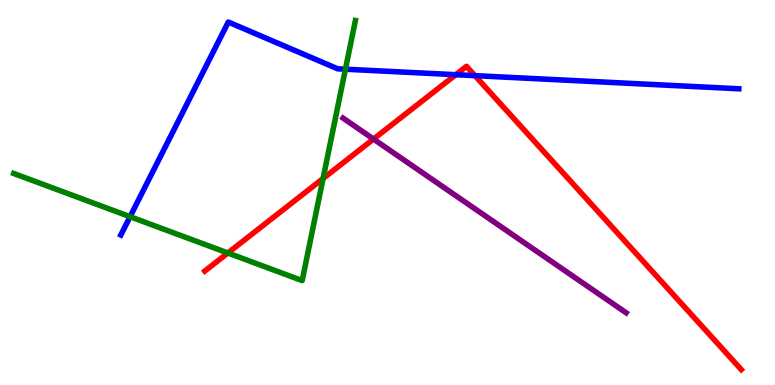[{'lines': ['blue', 'red'], 'intersections': [{'x': 5.88, 'y': 8.06}, {'x': 6.13, 'y': 8.04}]}, {'lines': ['green', 'red'], 'intersections': [{'x': 2.94, 'y': 3.43}, {'x': 4.17, 'y': 5.36}]}, {'lines': ['purple', 'red'], 'intersections': [{'x': 4.82, 'y': 6.39}]}, {'lines': ['blue', 'green'], 'intersections': [{'x': 1.68, 'y': 4.37}, {'x': 4.46, 'y': 8.2}]}, {'lines': ['blue', 'purple'], 'intersections': []}, {'lines': ['green', 'purple'], 'intersections': []}]